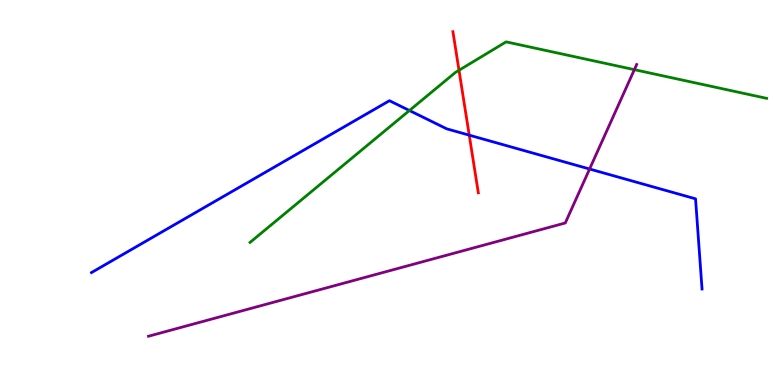[{'lines': ['blue', 'red'], 'intersections': [{'x': 6.05, 'y': 6.49}]}, {'lines': ['green', 'red'], 'intersections': [{'x': 5.92, 'y': 8.17}]}, {'lines': ['purple', 'red'], 'intersections': []}, {'lines': ['blue', 'green'], 'intersections': [{'x': 5.28, 'y': 7.13}]}, {'lines': ['blue', 'purple'], 'intersections': [{'x': 7.61, 'y': 5.61}]}, {'lines': ['green', 'purple'], 'intersections': [{'x': 8.19, 'y': 8.19}]}]